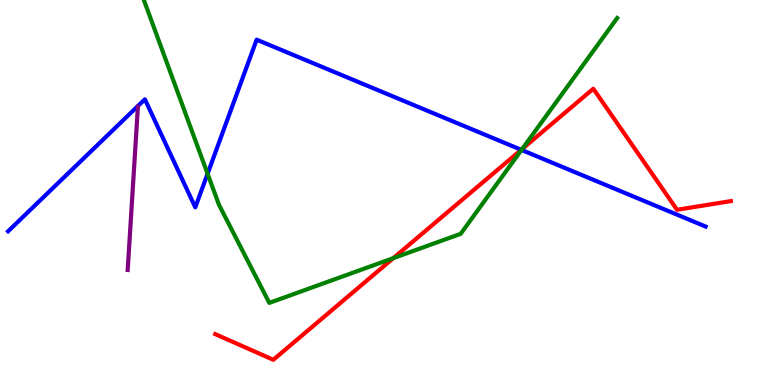[{'lines': ['blue', 'red'], 'intersections': [{'x': 6.73, 'y': 6.11}]}, {'lines': ['green', 'red'], 'intersections': [{'x': 5.07, 'y': 3.29}, {'x': 6.74, 'y': 6.13}]}, {'lines': ['purple', 'red'], 'intersections': []}, {'lines': ['blue', 'green'], 'intersections': [{'x': 2.68, 'y': 5.49}, {'x': 6.73, 'y': 6.11}]}, {'lines': ['blue', 'purple'], 'intersections': []}, {'lines': ['green', 'purple'], 'intersections': []}]